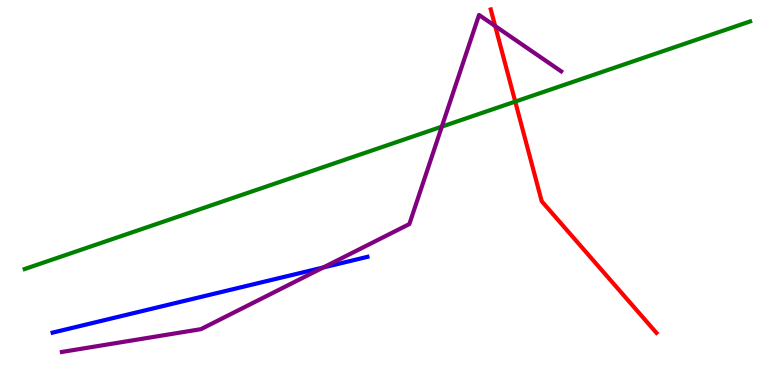[{'lines': ['blue', 'red'], 'intersections': []}, {'lines': ['green', 'red'], 'intersections': [{'x': 6.65, 'y': 7.36}]}, {'lines': ['purple', 'red'], 'intersections': [{'x': 6.39, 'y': 9.32}]}, {'lines': ['blue', 'green'], 'intersections': []}, {'lines': ['blue', 'purple'], 'intersections': [{'x': 4.17, 'y': 3.05}]}, {'lines': ['green', 'purple'], 'intersections': [{'x': 5.7, 'y': 6.71}]}]